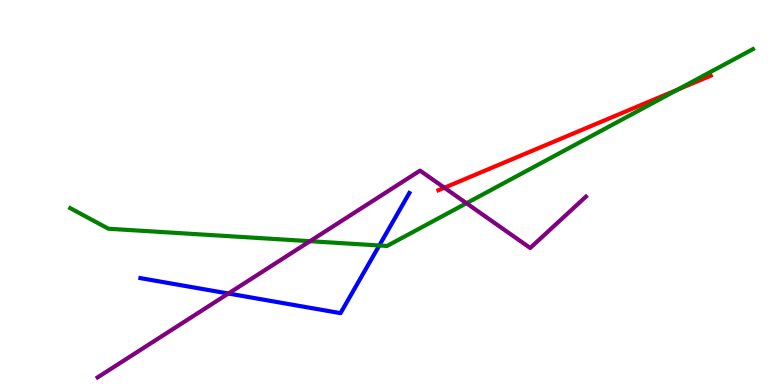[{'lines': ['blue', 'red'], 'intersections': []}, {'lines': ['green', 'red'], 'intersections': [{'x': 8.75, 'y': 7.67}]}, {'lines': ['purple', 'red'], 'intersections': [{'x': 5.73, 'y': 5.12}]}, {'lines': ['blue', 'green'], 'intersections': [{'x': 4.89, 'y': 3.62}]}, {'lines': ['blue', 'purple'], 'intersections': [{'x': 2.95, 'y': 2.38}]}, {'lines': ['green', 'purple'], 'intersections': [{'x': 4.0, 'y': 3.74}, {'x': 6.02, 'y': 4.72}]}]